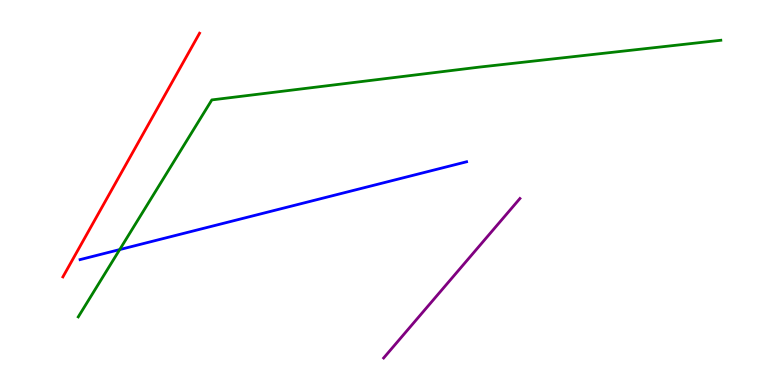[{'lines': ['blue', 'red'], 'intersections': []}, {'lines': ['green', 'red'], 'intersections': []}, {'lines': ['purple', 'red'], 'intersections': []}, {'lines': ['blue', 'green'], 'intersections': [{'x': 1.54, 'y': 3.52}]}, {'lines': ['blue', 'purple'], 'intersections': []}, {'lines': ['green', 'purple'], 'intersections': []}]